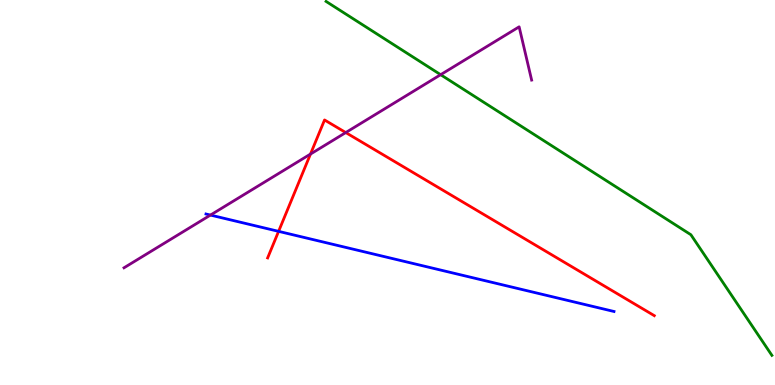[{'lines': ['blue', 'red'], 'intersections': [{'x': 3.59, 'y': 3.99}]}, {'lines': ['green', 'red'], 'intersections': []}, {'lines': ['purple', 'red'], 'intersections': [{'x': 4.01, 'y': 6.0}, {'x': 4.46, 'y': 6.56}]}, {'lines': ['blue', 'green'], 'intersections': []}, {'lines': ['blue', 'purple'], 'intersections': [{'x': 2.72, 'y': 4.41}]}, {'lines': ['green', 'purple'], 'intersections': [{'x': 5.69, 'y': 8.06}]}]